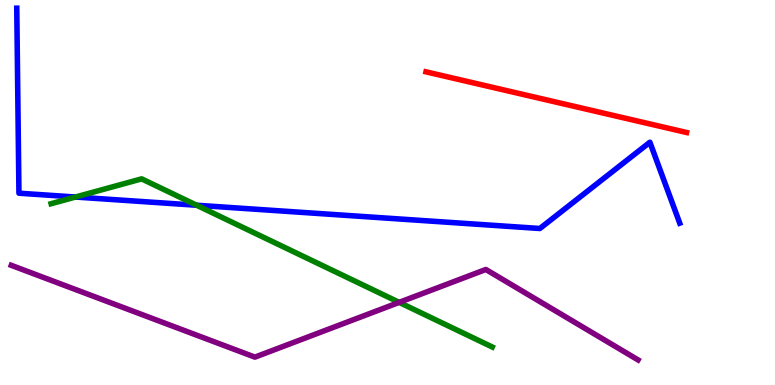[{'lines': ['blue', 'red'], 'intersections': []}, {'lines': ['green', 'red'], 'intersections': []}, {'lines': ['purple', 'red'], 'intersections': []}, {'lines': ['blue', 'green'], 'intersections': [{'x': 0.974, 'y': 4.88}, {'x': 2.54, 'y': 4.67}]}, {'lines': ['blue', 'purple'], 'intersections': []}, {'lines': ['green', 'purple'], 'intersections': [{'x': 5.15, 'y': 2.15}]}]